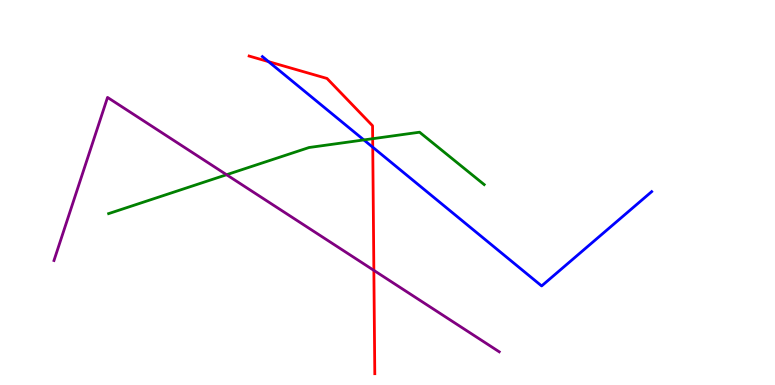[{'lines': ['blue', 'red'], 'intersections': [{'x': 3.46, 'y': 8.4}, {'x': 4.81, 'y': 6.18}]}, {'lines': ['green', 'red'], 'intersections': [{'x': 4.81, 'y': 6.4}]}, {'lines': ['purple', 'red'], 'intersections': [{'x': 4.82, 'y': 2.98}]}, {'lines': ['blue', 'green'], 'intersections': [{'x': 4.69, 'y': 6.37}]}, {'lines': ['blue', 'purple'], 'intersections': []}, {'lines': ['green', 'purple'], 'intersections': [{'x': 2.92, 'y': 5.46}]}]